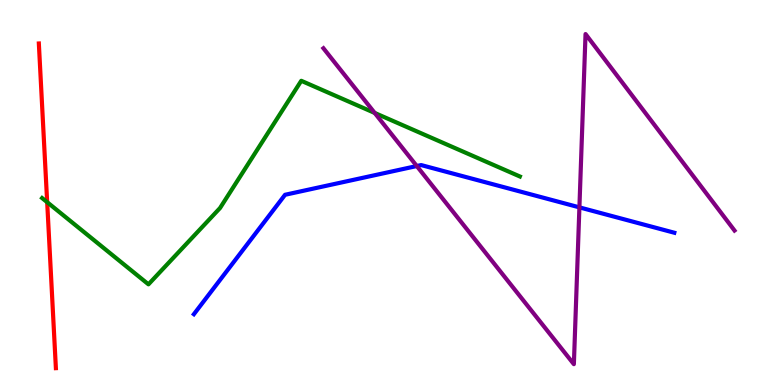[{'lines': ['blue', 'red'], 'intersections': []}, {'lines': ['green', 'red'], 'intersections': [{'x': 0.609, 'y': 4.75}]}, {'lines': ['purple', 'red'], 'intersections': []}, {'lines': ['blue', 'green'], 'intersections': []}, {'lines': ['blue', 'purple'], 'intersections': [{'x': 5.38, 'y': 5.69}, {'x': 7.48, 'y': 4.61}]}, {'lines': ['green', 'purple'], 'intersections': [{'x': 4.83, 'y': 7.07}]}]